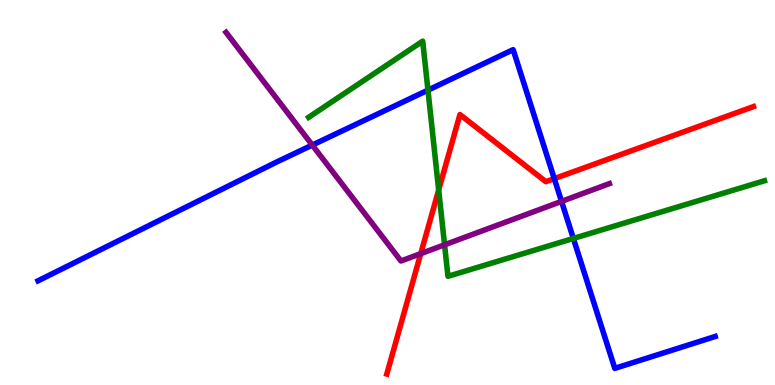[{'lines': ['blue', 'red'], 'intersections': [{'x': 7.15, 'y': 5.36}]}, {'lines': ['green', 'red'], 'intersections': [{'x': 5.66, 'y': 5.07}]}, {'lines': ['purple', 'red'], 'intersections': [{'x': 5.43, 'y': 3.41}]}, {'lines': ['blue', 'green'], 'intersections': [{'x': 5.52, 'y': 7.66}, {'x': 7.4, 'y': 3.81}]}, {'lines': ['blue', 'purple'], 'intersections': [{'x': 4.03, 'y': 6.23}, {'x': 7.25, 'y': 4.77}]}, {'lines': ['green', 'purple'], 'intersections': [{'x': 5.74, 'y': 3.64}]}]